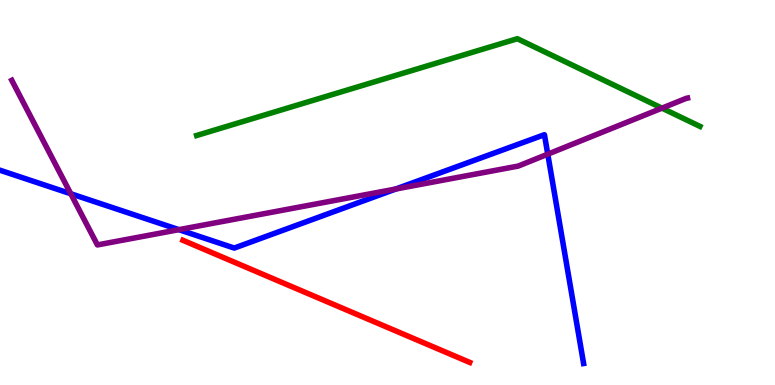[{'lines': ['blue', 'red'], 'intersections': []}, {'lines': ['green', 'red'], 'intersections': []}, {'lines': ['purple', 'red'], 'intersections': []}, {'lines': ['blue', 'green'], 'intersections': []}, {'lines': ['blue', 'purple'], 'intersections': [{'x': 0.913, 'y': 4.97}, {'x': 2.31, 'y': 4.03}, {'x': 5.11, 'y': 5.09}, {'x': 7.07, 'y': 6.0}]}, {'lines': ['green', 'purple'], 'intersections': [{'x': 8.54, 'y': 7.19}]}]